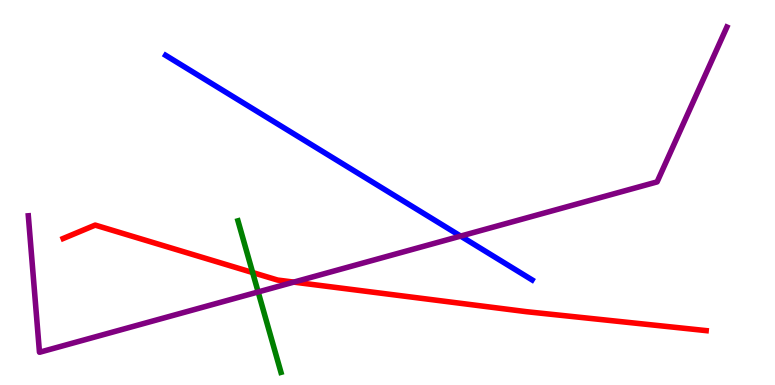[{'lines': ['blue', 'red'], 'intersections': []}, {'lines': ['green', 'red'], 'intersections': [{'x': 3.26, 'y': 2.92}]}, {'lines': ['purple', 'red'], 'intersections': [{'x': 3.79, 'y': 2.67}]}, {'lines': ['blue', 'green'], 'intersections': []}, {'lines': ['blue', 'purple'], 'intersections': [{'x': 5.94, 'y': 3.87}]}, {'lines': ['green', 'purple'], 'intersections': [{'x': 3.33, 'y': 2.42}]}]